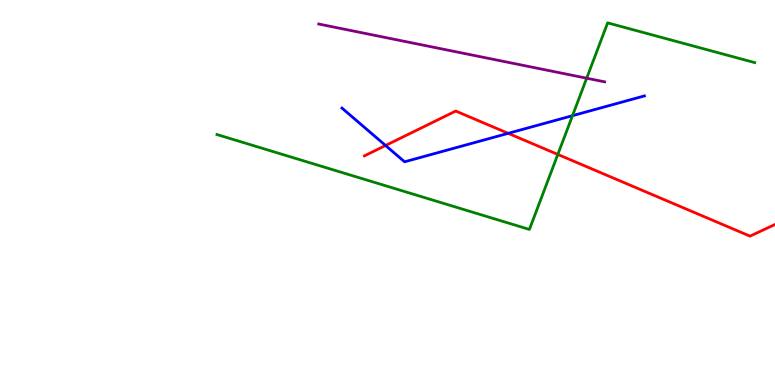[{'lines': ['blue', 'red'], 'intersections': [{'x': 4.97, 'y': 6.22}, {'x': 6.56, 'y': 6.54}]}, {'lines': ['green', 'red'], 'intersections': [{'x': 7.2, 'y': 5.99}]}, {'lines': ['purple', 'red'], 'intersections': []}, {'lines': ['blue', 'green'], 'intersections': [{'x': 7.39, 'y': 7.0}]}, {'lines': ['blue', 'purple'], 'intersections': []}, {'lines': ['green', 'purple'], 'intersections': [{'x': 7.57, 'y': 7.97}]}]